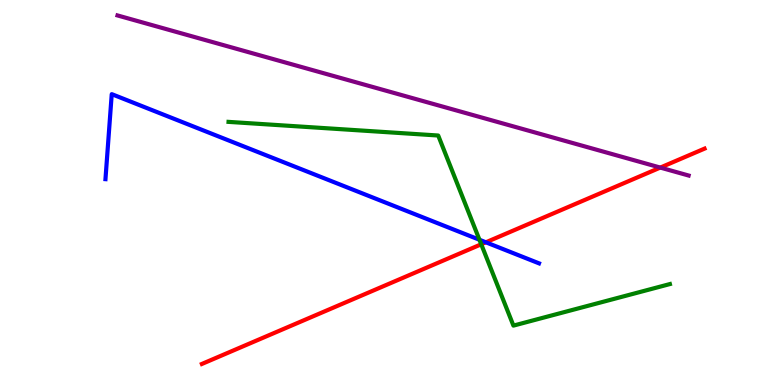[{'lines': ['blue', 'red'], 'intersections': [{'x': 6.27, 'y': 3.71}]}, {'lines': ['green', 'red'], 'intersections': [{'x': 6.21, 'y': 3.66}]}, {'lines': ['purple', 'red'], 'intersections': [{'x': 8.52, 'y': 5.65}]}, {'lines': ['blue', 'green'], 'intersections': [{'x': 6.19, 'y': 3.77}]}, {'lines': ['blue', 'purple'], 'intersections': []}, {'lines': ['green', 'purple'], 'intersections': []}]